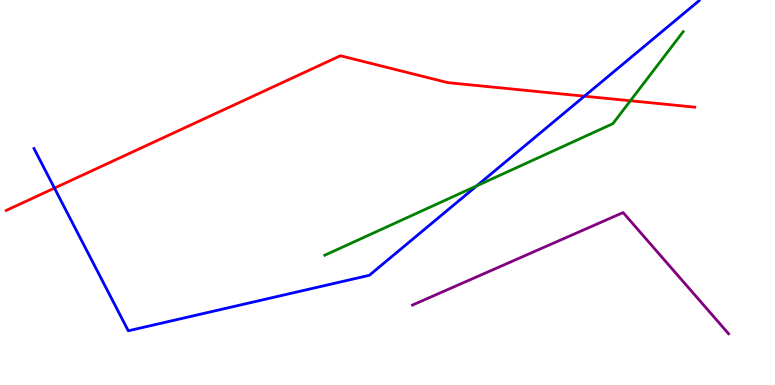[{'lines': ['blue', 'red'], 'intersections': [{'x': 0.703, 'y': 5.11}, {'x': 7.54, 'y': 7.5}]}, {'lines': ['green', 'red'], 'intersections': [{'x': 8.13, 'y': 7.38}]}, {'lines': ['purple', 'red'], 'intersections': []}, {'lines': ['blue', 'green'], 'intersections': [{'x': 6.15, 'y': 5.17}]}, {'lines': ['blue', 'purple'], 'intersections': []}, {'lines': ['green', 'purple'], 'intersections': []}]